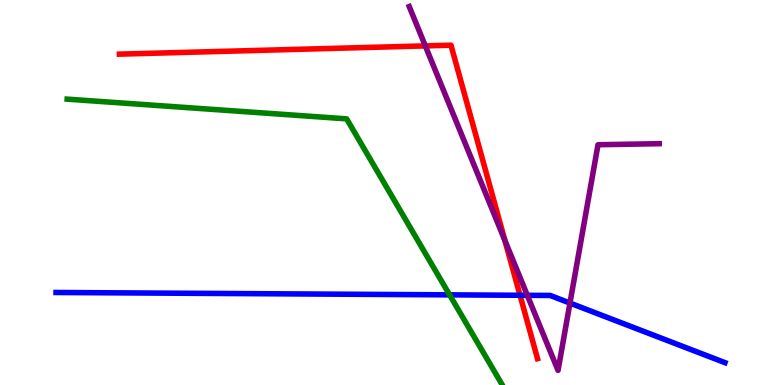[{'lines': ['blue', 'red'], 'intersections': [{'x': 6.71, 'y': 2.33}]}, {'lines': ['green', 'red'], 'intersections': []}, {'lines': ['purple', 'red'], 'intersections': [{'x': 5.49, 'y': 8.81}, {'x': 6.51, 'y': 3.75}]}, {'lines': ['blue', 'green'], 'intersections': [{'x': 5.8, 'y': 2.34}]}, {'lines': ['blue', 'purple'], 'intersections': [{'x': 6.8, 'y': 2.33}, {'x': 7.35, 'y': 2.13}]}, {'lines': ['green', 'purple'], 'intersections': []}]